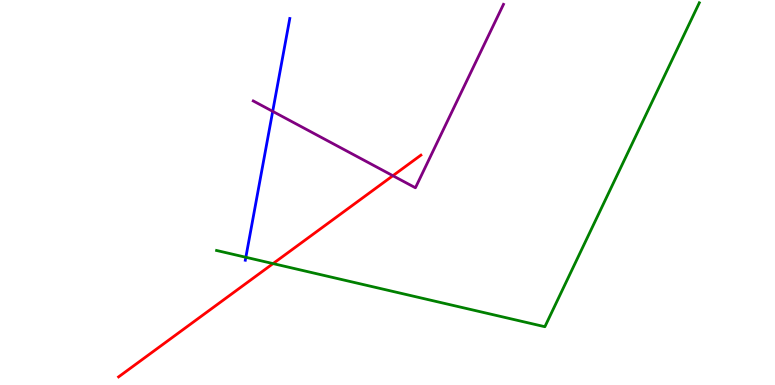[{'lines': ['blue', 'red'], 'intersections': []}, {'lines': ['green', 'red'], 'intersections': [{'x': 3.52, 'y': 3.15}]}, {'lines': ['purple', 'red'], 'intersections': [{'x': 5.07, 'y': 5.44}]}, {'lines': ['blue', 'green'], 'intersections': [{'x': 3.17, 'y': 3.32}]}, {'lines': ['blue', 'purple'], 'intersections': [{'x': 3.52, 'y': 7.11}]}, {'lines': ['green', 'purple'], 'intersections': []}]